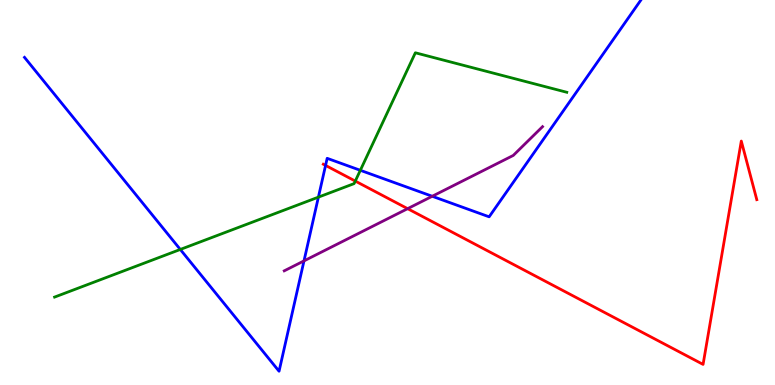[{'lines': ['blue', 'red'], 'intersections': [{'x': 4.2, 'y': 5.7}]}, {'lines': ['green', 'red'], 'intersections': [{'x': 4.58, 'y': 5.3}]}, {'lines': ['purple', 'red'], 'intersections': [{'x': 5.26, 'y': 4.58}]}, {'lines': ['blue', 'green'], 'intersections': [{'x': 2.33, 'y': 3.52}, {'x': 4.11, 'y': 4.88}, {'x': 4.65, 'y': 5.58}]}, {'lines': ['blue', 'purple'], 'intersections': [{'x': 3.92, 'y': 3.22}, {'x': 5.58, 'y': 4.9}]}, {'lines': ['green', 'purple'], 'intersections': []}]